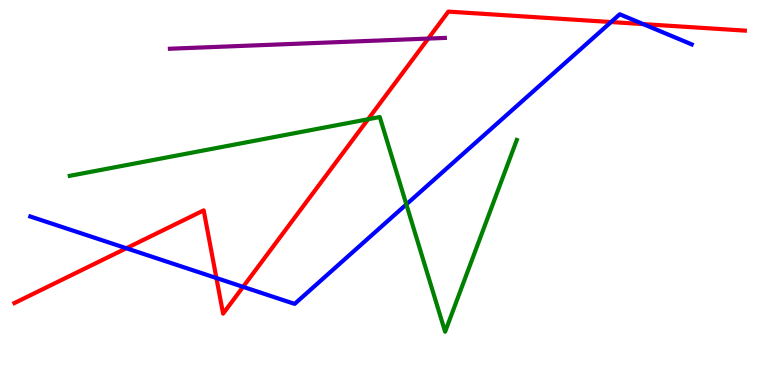[{'lines': ['blue', 'red'], 'intersections': [{'x': 1.63, 'y': 3.55}, {'x': 2.79, 'y': 2.78}, {'x': 3.14, 'y': 2.55}, {'x': 7.88, 'y': 9.43}, {'x': 8.3, 'y': 9.37}]}, {'lines': ['green', 'red'], 'intersections': [{'x': 4.75, 'y': 6.9}]}, {'lines': ['purple', 'red'], 'intersections': [{'x': 5.53, 'y': 9.0}]}, {'lines': ['blue', 'green'], 'intersections': [{'x': 5.24, 'y': 4.69}]}, {'lines': ['blue', 'purple'], 'intersections': []}, {'lines': ['green', 'purple'], 'intersections': []}]